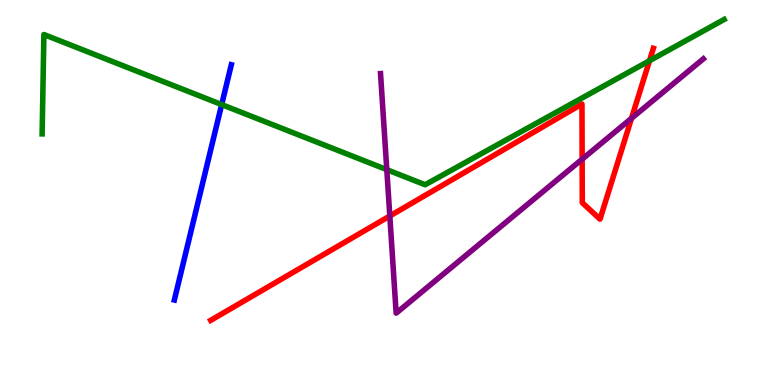[{'lines': ['blue', 'red'], 'intersections': []}, {'lines': ['green', 'red'], 'intersections': [{'x': 8.38, 'y': 8.42}]}, {'lines': ['purple', 'red'], 'intersections': [{'x': 5.03, 'y': 4.39}, {'x': 7.51, 'y': 5.87}, {'x': 8.15, 'y': 6.93}]}, {'lines': ['blue', 'green'], 'intersections': [{'x': 2.86, 'y': 7.28}]}, {'lines': ['blue', 'purple'], 'intersections': []}, {'lines': ['green', 'purple'], 'intersections': [{'x': 4.99, 'y': 5.59}]}]